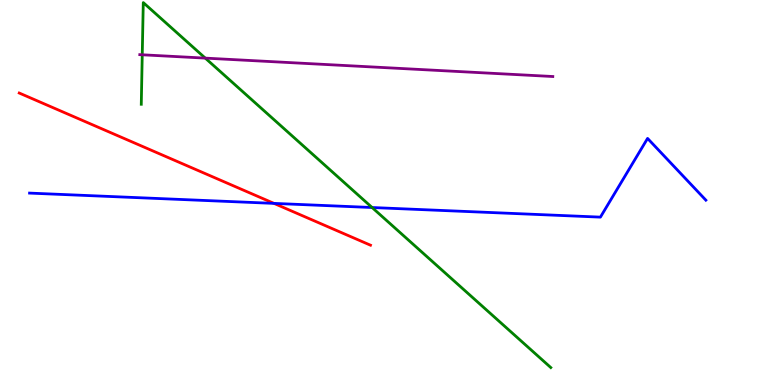[{'lines': ['blue', 'red'], 'intersections': [{'x': 3.54, 'y': 4.72}]}, {'lines': ['green', 'red'], 'intersections': []}, {'lines': ['purple', 'red'], 'intersections': []}, {'lines': ['blue', 'green'], 'intersections': [{'x': 4.8, 'y': 4.61}]}, {'lines': ['blue', 'purple'], 'intersections': []}, {'lines': ['green', 'purple'], 'intersections': [{'x': 1.84, 'y': 8.58}, {'x': 2.65, 'y': 8.49}]}]